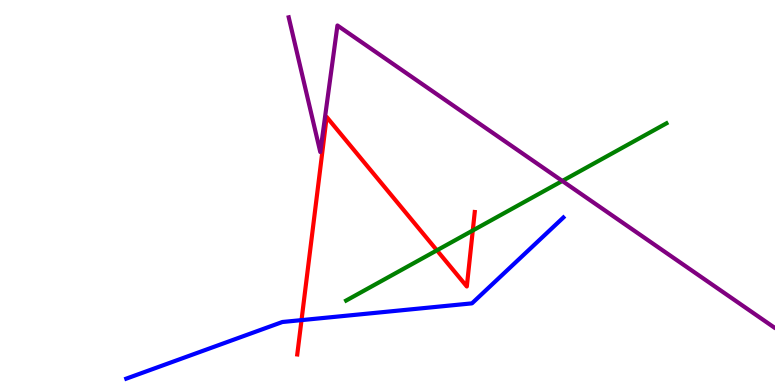[{'lines': ['blue', 'red'], 'intersections': [{'x': 3.89, 'y': 1.69}]}, {'lines': ['green', 'red'], 'intersections': [{'x': 5.64, 'y': 3.5}, {'x': 6.1, 'y': 4.01}]}, {'lines': ['purple', 'red'], 'intersections': []}, {'lines': ['blue', 'green'], 'intersections': []}, {'lines': ['blue', 'purple'], 'intersections': []}, {'lines': ['green', 'purple'], 'intersections': [{'x': 7.26, 'y': 5.3}]}]